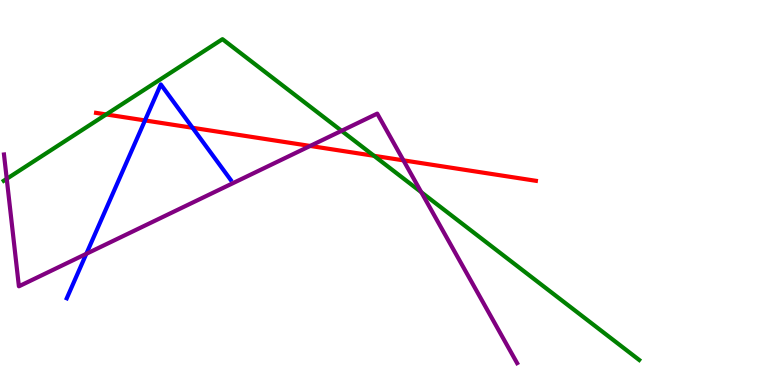[{'lines': ['blue', 'red'], 'intersections': [{'x': 1.87, 'y': 6.87}, {'x': 2.48, 'y': 6.68}]}, {'lines': ['green', 'red'], 'intersections': [{'x': 1.37, 'y': 7.03}, {'x': 4.83, 'y': 5.95}]}, {'lines': ['purple', 'red'], 'intersections': [{'x': 4.0, 'y': 6.21}, {'x': 5.21, 'y': 5.84}]}, {'lines': ['blue', 'green'], 'intersections': []}, {'lines': ['blue', 'purple'], 'intersections': [{'x': 1.11, 'y': 3.41}]}, {'lines': ['green', 'purple'], 'intersections': [{'x': 0.0869, 'y': 5.36}, {'x': 4.41, 'y': 6.6}, {'x': 5.44, 'y': 5.01}]}]